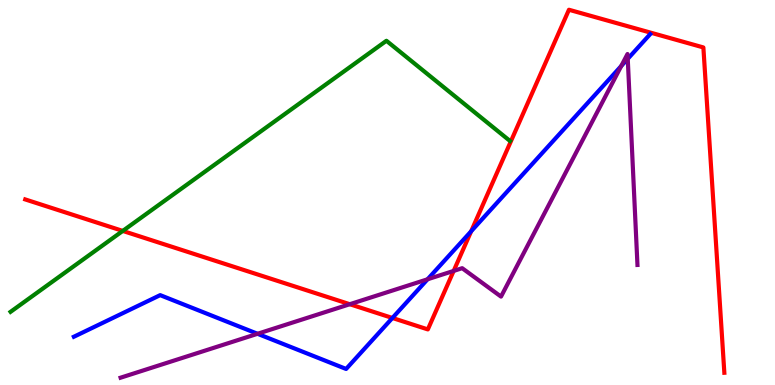[{'lines': ['blue', 'red'], 'intersections': [{'x': 5.06, 'y': 1.74}, {'x': 6.08, 'y': 3.99}]}, {'lines': ['green', 'red'], 'intersections': [{'x': 1.58, 'y': 4.0}]}, {'lines': ['purple', 'red'], 'intersections': [{'x': 4.51, 'y': 2.1}, {'x': 5.85, 'y': 2.96}]}, {'lines': ['blue', 'green'], 'intersections': []}, {'lines': ['blue', 'purple'], 'intersections': [{'x': 3.32, 'y': 1.33}, {'x': 5.52, 'y': 2.75}, {'x': 8.02, 'y': 8.29}, {'x': 8.1, 'y': 8.47}]}, {'lines': ['green', 'purple'], 'intersections': []}]